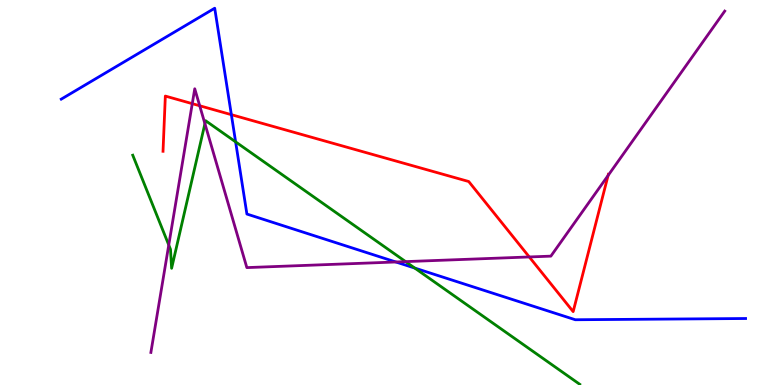[{'lines': ['blue', 'red'], 'intersections': [{'x': 2.99, 'y': 7.02}]}, {'lines': ['green', 'red'], 'intersections': []}, {'lines': ['purple', 'red'], 'intersections': [{'x': 2.48, 'y': 7.31}, {'x': 2.58, 'y': 7.25}, {'x': 6.83, 'y': 3.33}, {'x': 7.85, 'y': 5.44}]}, {'lines': ['blue', 'green'], 'intersections': [{'x': 3.04, 'y': 6.32}, {'x': 5.35, 'y': 3.04}]}, {'lines': ['blue', 'purple'], 'intersections': [{'x': 5.11, 'y': 3.2}]}, {'lines': ['green', 'purple'], 'intersections': [{'x': 2.18, 'y': 3.64}, {'x': 2.64, 'y': 6.79}, {'x': 5.23, 'y': 3.2}]}]